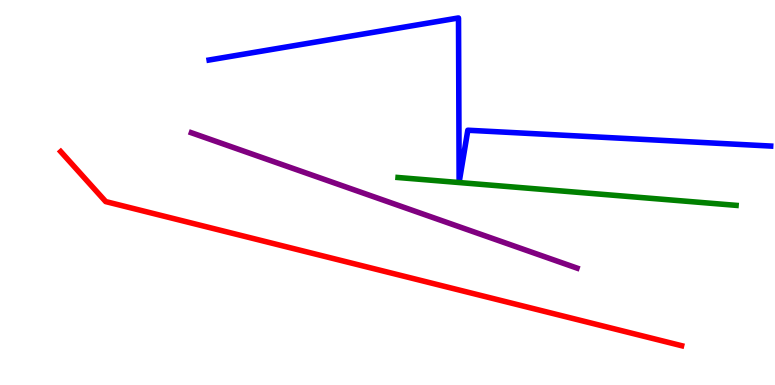[{'lines': ['blue', 'red'], 'intersections': []}, {'lines': ['green', 'red'], 'intersections': []}, {'lines': ['purple', 'red'], 'intersections': []}, {'lines': ['blue', 'green'], 'intersections': []}, {'lines': ['blue', 'purple'], 'intersections': []}, {'lines': ['green', 'purple'], 'intersections': []}]